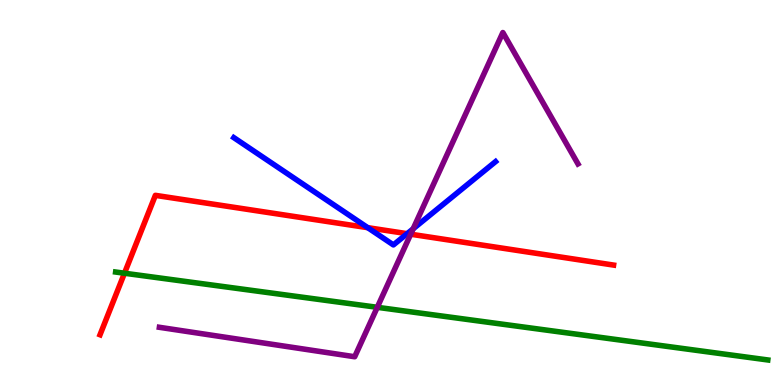[{'lines': ['blue', 'red'], 'intersections': [{'x': 4.75, 'y': 4.09}, {'x': 5.25, 'y': 3.93}]}, {'lines': ['green', 'red'], 'intersections': [{'x': 1.61, 'y': 2.9}]}, {'lines': ['purple', 'red'], 'intersections': [{'x': 5.3, 'y': 3.92}]}, {'lines': ['blue', 'green'], 'intersections': []}, {'lines': ['blue', 'purple'], 'intersections': [{'x': 5.33, 'y': 4.06}]}, {'lines': ['green', 'purple'], 'intersections': [{'x': 4.87, 'y': 2.02}]}]